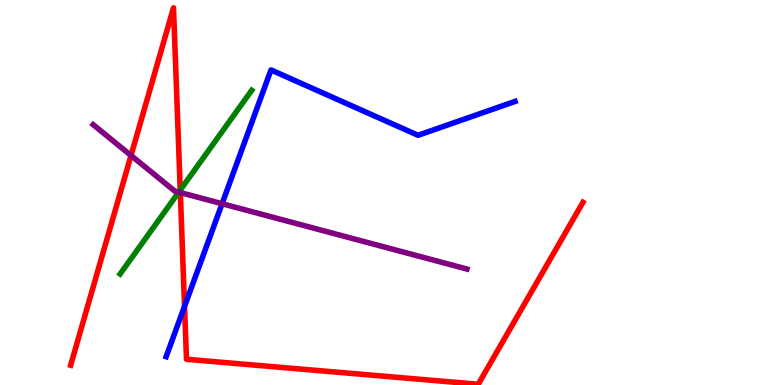[{'lines': ['blue', 'red'], 'intersections': [{'x': 2.38, 'y': 2.04}]}, {'lines': ['green', 'red'], 'intersections': [{'x': 2.33, 'y': 5.06}]}, {'lines': ['purple', 'red'], 'intersections': [{'x': 1.69, 'y': 5.96}, {'x': 2.33, 'y': 5.0}]}, {'lines': ['blue', 'green'], 'intersections': []}, {'lines': ['blue', 'purple'], 'intersections': [{'x': 2.87, 'y': 4.71}]}, {'lines': ['green', 'purple'], 'intersections': [{'x': 2.31, 'y': 5.01}]}]